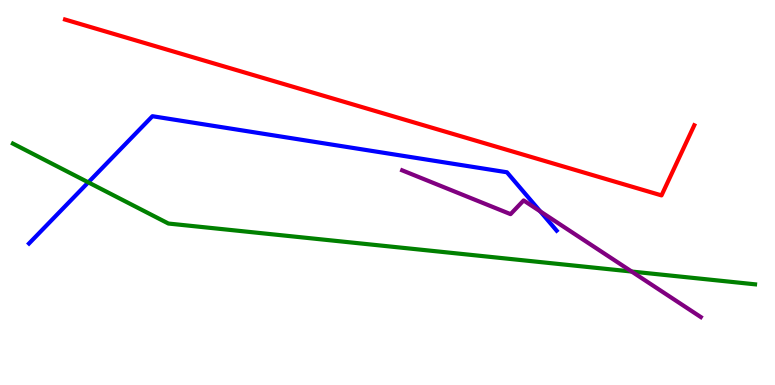[{'lines': ['blue', 'red'], 'intersections': []}, {'lines': ['green', 'red'], 'intersections': []}, {'lines': ['purple', 'red'], 'intersections': []}, {'lines': ['blue', 'green'], 'intersections': [{'x': 1.14, 'y': 5.26}]}, {'lines': ['blue', 'purple'], 'intersections': [{'x': 6.97, 'y': 4.51}]}, {'lines': ['green', 'purple'], 'intersections': [{'x': 8.15, 'y': 2.95}]}]